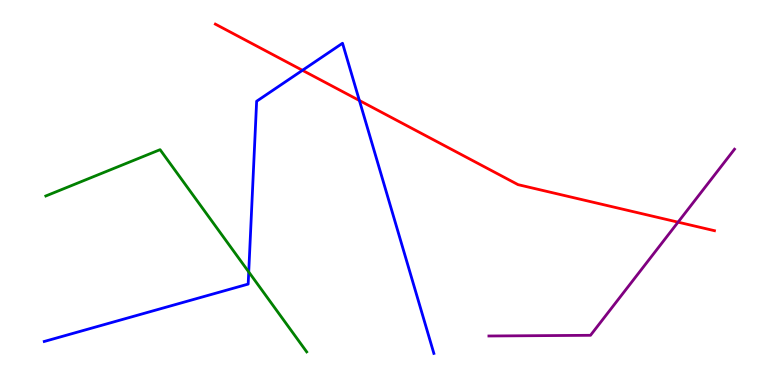[{'lines': ['blue', 'red'], 'intersections': [{'x': 3.9, 'y': 8.17}, {'x': 4.64, 'y': 7.39}]}, {'lines': ['green', 'red'], 'intersections': []}, {'lines': ['purple', 'red'], 'intersections': [{'x': 8.75, 'y': 4.23}]}, {'lines': ['blue', 'green'], 'intersections': [{'x': 3.21, 'y': 2.94}]}, {'lines': ['blue', 'purple'], 'intersections': []}, {'lines': ['green', 'purple'], 'intersections': []}]